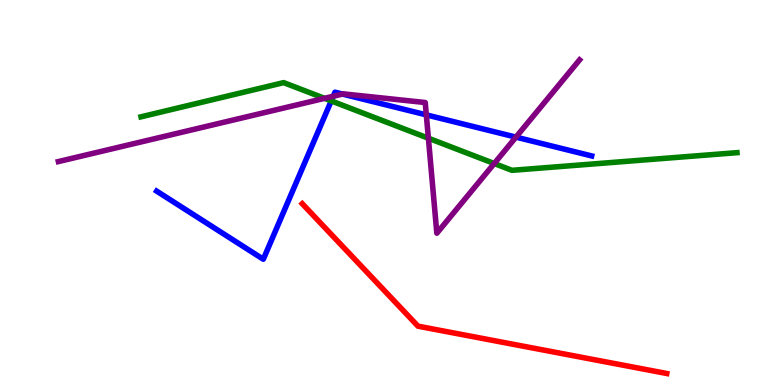[{'lines': ['blue', 'red'], 'intersections': []}, {'lines': ['green', 'red'], 'intersections': []}, {'lines': ['purple', 'red'], 'intersections': []}, {'lines': ['blue', 'green'], 'intersections': [{'x': 4.27, 'y': 7.38}]}, {'lines': ['blue', 'purple'], 'intersections': [{'x': 4.3, 'y': 7.5}, {'x': 4.42, 'y': 7.56}, {'x': 5.5, 'y': 7.02}, {'x': 6.66, 'y': 6.44}]}, {'lines': ['green', 'purple'], 'intersections': [{'x': 4.19, 'y': 7.45}, {'x': 5.53, 'y': 6.41}, {'x': 6.38, 'y': 5.75}]}]